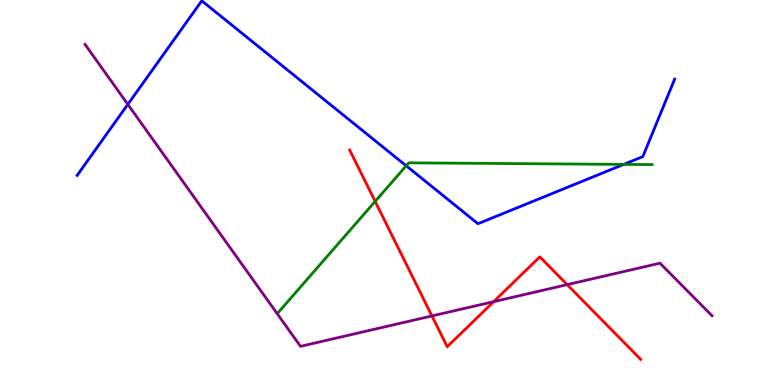[{'lines': ['blue', 'red'], 'intersections': []}, {'lines': ['green', 'red'], 'intersections': [{'x': 4.84, 'y': 4.77}]}, {'lines': ['purple', 'red'], 'intersections': [{'x': 5.57, 'y': 1.79}, {'x': 6.37, 'y': 2.17}, {'x': 7.32, 'y': 2.61}]}, {'lines': ['blue', 'green'], 'intersections': [{'x': 5.24, 'y': 5.69}, {'x': 8.05, 'y': 5.73}]}, {'lines': ['blue', 'purple'], 'intersections': [{'x': 1.65, 'y': 7.29}]}, {'lines': ['green', 'purple'], 'intersections': []}]